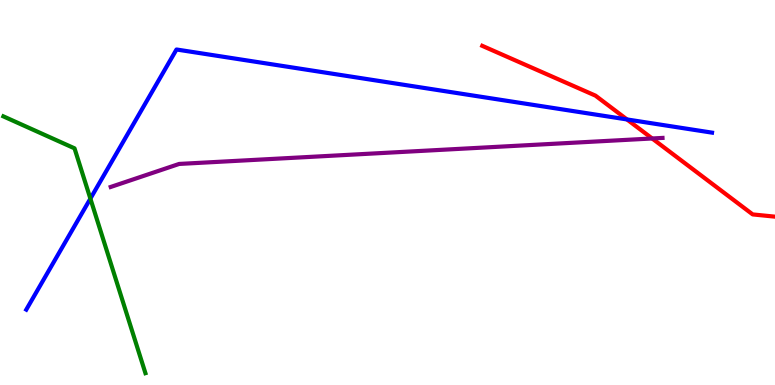[{'lines': ['blue', 'red'], 'intersections': [{'x': 8.09, 'y': 6.9}]}, {'lines': ['green', 'red'], 'intersections': []}, {'lines': ['purple', 'red'], 'intersections': [{'x': 8.42, 'y': 6.4}]}, {'lines': ['blue', 'green'], 'intersections': [{'x': 1.17, 'y': 4.84}]}, {'lines': ['blue', 'purple'], 'intersections': []}, {'lines': ['green', 'purple'], 'intersections': []}]